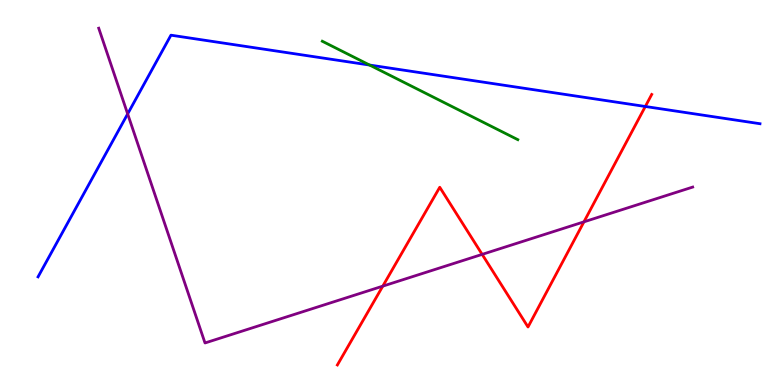[{'lines': ['blue', 'red'], 'intersections': [{'x': 8.33, 'y': 7.23}]}, {'lines': ['green', 'red'], 'intersections': []}, {'lines': ['purple', 'red'], 'intersections': [{'x': 4.94, 'y': 2.57}, {'x': 6.22, 'y': 3.39}, {'x': 7.53, 'y': 4.24}]}, {'lines': ['blue', 'green'], 'intersections': [{'x': 4.77, 'y': 8.31}]}, {'lines': ['blue', 'purple'], 'intersections': [{'x': 1.65, 'y': 7.04}]}, {'lines': ['green', 'purple'], 'intersections': []}]